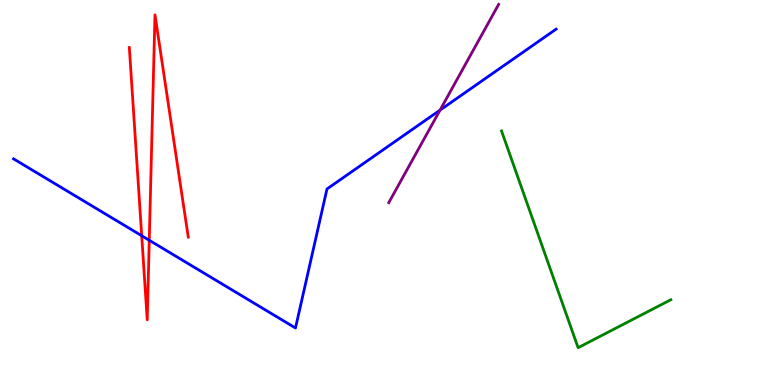[{'lines': ['blue', 'red'], 'intersections': [{'x': 1.83, 'y': 3.88}, {'x': 1.93, 'y': 3.76}]}, {'lines': ['green', 'red'], 'intersections': []}, {'lines': ['purple', 'red'], 'intersections': []}, {'lines': ['blue', 'green'], 'intersections': []}, {'lines': ['blue', 'purple'], 'intersections': [{'x': 5.68, 'y': 7.14}]}, {'lines': ['green', 'purple'], 'intersections': []}]